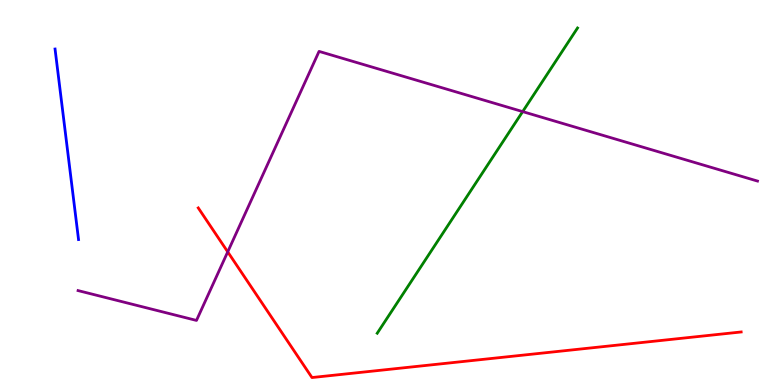[{'lines': ['blue', 'red'], 'intersections': []}, {'lines': ['green', 'red'], 'intersections': []}, {'lines': ['purple', 'red'], 'intersections': [{'x': 2.94, 'y': 3.46}]}, {'lines': ['blue', 'green'], 'intersections': []}, {'lines': ['blue', 'purple'], 'intersections': []}, {'lines': ['green', 'purple'], 'intersections': [{'x': 6.74, 'y': 7.1}]}]